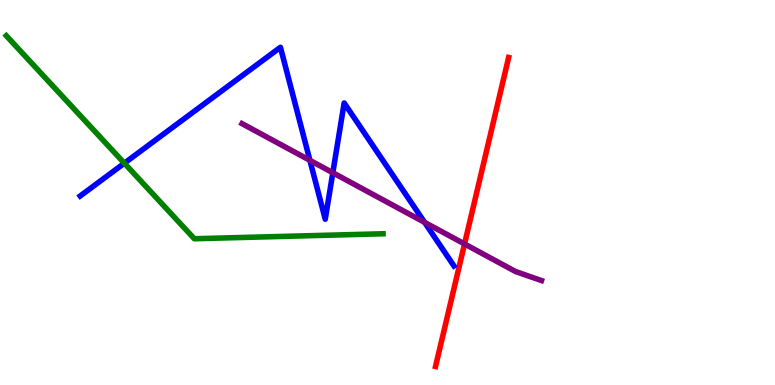[{'lines': ['blue', 'red'], 'intersections': []}, {'lines': ['green', 'red'], 'intersections': []}, {'lines': ['purple', 'red'], 'intersections': [{'x': 5.99, 'y': 3.66}]}, {'lines': ['blue', 'green'], 'intersections': [{'x': 1.6, 'y': 5.76}]}, {'lines': ['blue', 'purple'], 'intersections': [{'x': 4.0, 'y': 5.84}, {'x': 4.29, 'y': 5.51}, {'x': 5.48, 'y': 4.22}]}, {'lines': ['green', 'purple'], 'intersections': []}]